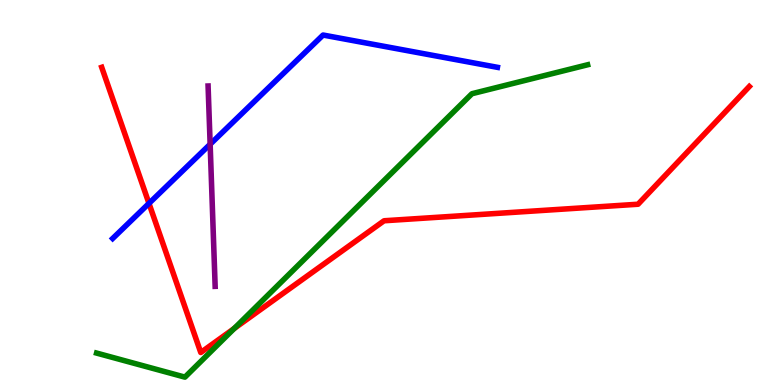[{'lines': ['blue', 'red'], 'intersections': [{'x': 1.92, 'y': 4.72}]}, {'lines': ['green', 'red'], 'intersections': [{'x': 3.02, 'y': 1.47}]}, {'lines': ['purple', 'red'], 'intersections': []}, {'lines': ['blue', 'green'], 'intersections': []}, {'lines': ['blue', 'purple'], 'intersections': [{'x': 2.71, 'y': 6.25}]}, {'lines': ['green', 'purple'], 'intersections': []}]